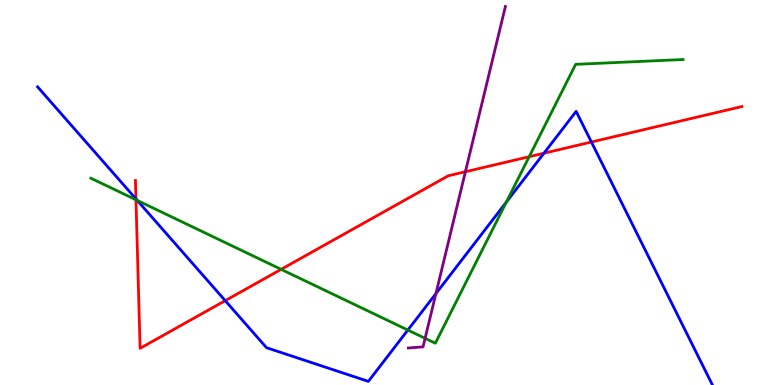[{'lines': ['blue', 'red'], 'intersections': [{'x': 1.75, 'y': 4.83}, {'x': 2.91, 'y': 2.19}, {'x': 7.02, 'y': 6.02}, {'x': 7.63, 'y': 6.31}]}, {'lines': ['green', 'red'], 'intersections': [{'x': 1.75, 'y': 4.81}, {'x': 3.63, 'y': 3.0}, {'x': 6.83, 'y': 5.93}]}, {'lines': ['purple', 'red'], 'intersections': [{'x': 6.01, 'y': 5.54}]}, {'lines': ['blue', 'green'], 'intersections': [{'x': 1.77, 'y': 4.79}, {'x': 5.26, 'y': 1.43}, {'x': 6.53, 'y': 4.75}]}, {'lines': ['blue', 'purple'], 'intersections': [{'x': 5.62, 'y': 2.37}]}, {'lines': ['green', 'purple'], 'intersections': [{'x': 5.49, 'y': 1.21}]}]